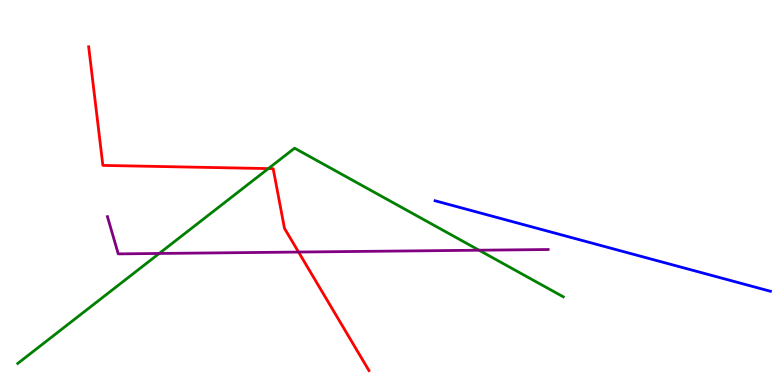[{'lines': ['blue', 'red'], 'intersections': []}, {'lines': ['green', 'red'], 'intersections': [{'x': 3.46, 'y': 5.62}]}, {'lines': ['purple', 'red'], 'intersections': [{'x': 3.85, 'y': 3.45}]}, {'lines': ['blue', 'green'], 'intersections': []}, {'lines': ['blue', 'purple'], 'intersections': []}, {'lines': ['green', 'purple'], 'intersections': [{'x': 2.05, 'y': 3.42}, {'x': 6.18, 'y': 3.5}]}]